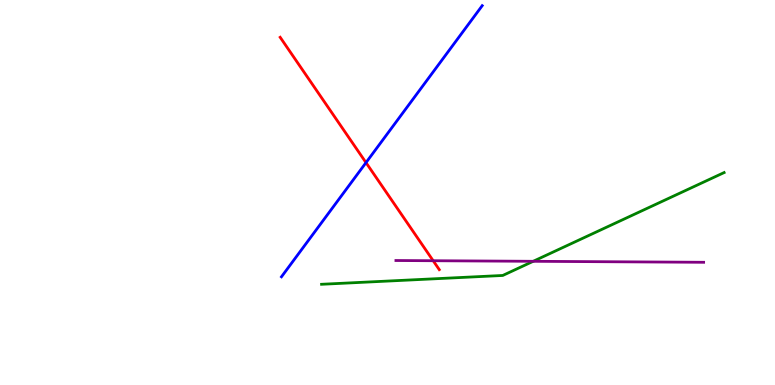[{'lines': ['blue', 'red'], 'intersections': [{'x': 4.72, 'y': 5.78}]}, {'lines': ['green', 'red'], 'intersections': []}, {'lines': ['purple', 'red'], 'intersections': [{'x': 5.59, 'y': 3.23}]}, {'lines': ['blue', 'green'], 'intersections': []}, {'lines': ['blue', 'purple'], 'intersections': []}, {'lines': ['green', 'purple'], 'intersections': [{'x': 6.88, 'y': 3.21}]}]